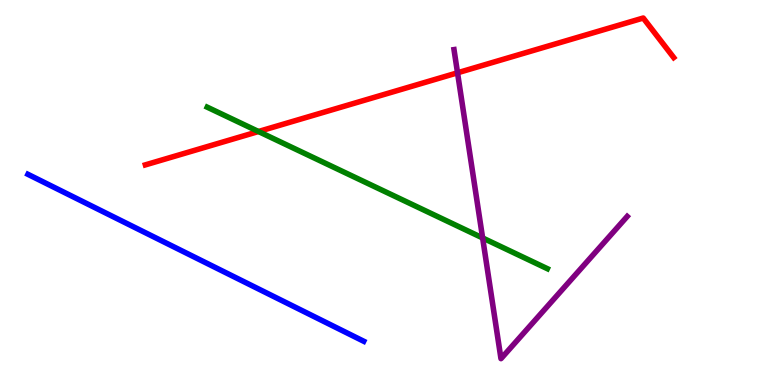[{'lines': ['blue', 'red'], 'intersections': []}, {'lines': ['green', 'red'], 'intersections': [{'x': 3.34, 'y': 6.58}]}, {'lines': ['purple', 'red'], 'intersections': [{'x': 5.9, 'y': 8.11}]}, {'lines': ['blue', 'green'], 'intersections': []}, {'lines': ['blue', 'purple'], 'intersections': []}, {'lines': ['green', 'purple'], 'intersections': [{'x': 6.23, 'y': 3.82}]}]